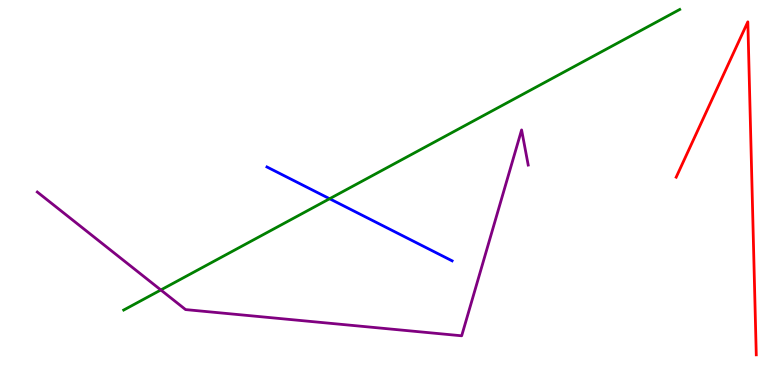[{'lines': ['blue', 'red'], 'intersections': []}, {'lines': ['green', 'red'], 'intersections': []}, {'lines': ['purple', 'red'], 'intersections': []}, {'lines': ['blue', 'green'], 'intersections': [{'x': 4.25, 'y': 4.84}]}, {'lines': ['blue', 'purple'], 'intersections': []}, {'lines': ['green', 'purple'], 'intersections': [{'x': 2.08, 'y': 2.47}]}]